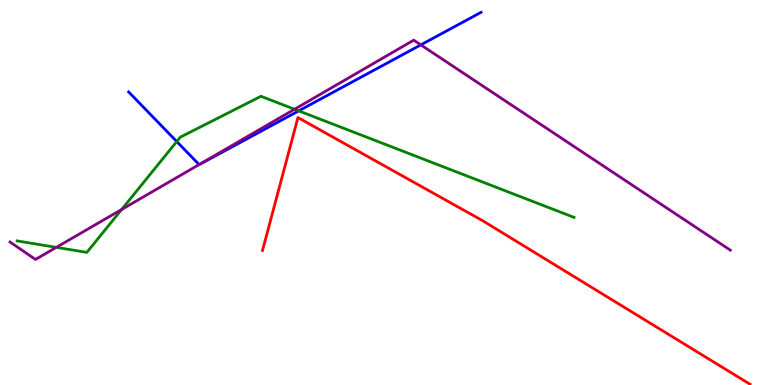[{'lines': ['blue', 'red'], 'intersections': []}, {'lines': ['green', 'red'], 'intersections': []}, {'lines': ['purple', 'red'], 'intersections': []}, {'lines': ['blue', 'green'], 'intersections': [{'x': 2.28, 'y': 6.32}, {'x': 3.85, 'y': 7.12}]}, {'lines': ['blue', 'purple'], 'intersections': [{'x': 2.57, 'y': 5.73}, {'x': 5.43, 'y': 8.83}]}, {'lines': ['green', 'purple'], 'intersections': [{'x': 0.727, 'y': 3.58}, {'x': 1.57, 'y': 4.56}, {'x': 3.8, 'y': 7.16}]}]